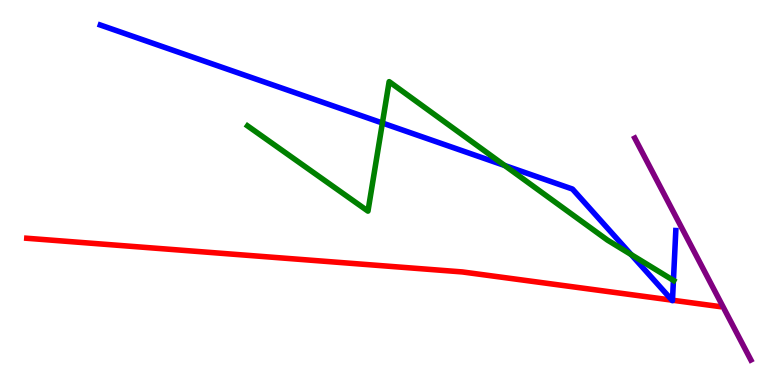[{'lines': ['blue', 'red'], 'intersections': [{'x': 8.67, 'y': 2.2}, {'x': 8.68, 'y': 2.2}]}, {'lines': ['green', 'red'], 'intersections': []}, {'lines': ['purple', 'red'], 'intersections': []}, {'lines': ['blue', 'green'], 'intersections': [{'x': 4.93, 'y': 6.8}, {'x': 6.51, 'y': 5.7}, {'x': 8.14, 'y': 3.39}, {'x': 8.69, 'y': 2.72}]}, {'lines': ['blue', 'purple'], 'intersections': []}, {'lines': ['green', 'purple'], 'intersections': []}]